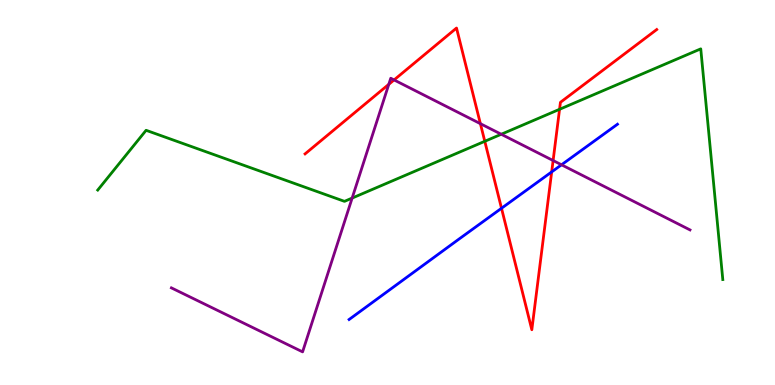[{'lines': ['blue', 'red'], 'intersections': [{'x': 6.47, 'y': 4.59}, {'x': 7.12, 'y': 5.53}]}, {'lines': ['green', 'red'], 'intersections': [{'x': 6.26, 'y': 6.33}, {'x': 7.22, 'y': 7.16}]}, {'lines': ['purple', 'red'], 'intersections': [{'x': 5.02, 'y': 7.81}, {'x': 5.08, 'y': 7.92}, {'x': 6.2, 'y': 6.79}, {'x': 7.14, 'y': 5.83}]}, {'lines': ['blue', 'green'], 'intersections': []}, {'lines': ['blue', 'purple'], 'intersections': [{'x': 7.25, 'y': 5.72}]}, {'lines': ['green', 'purple'], 'intersections': [{'x': 4.54, 'y': 4.86}, {'x': 6.47, 'y': 6.51}]}]